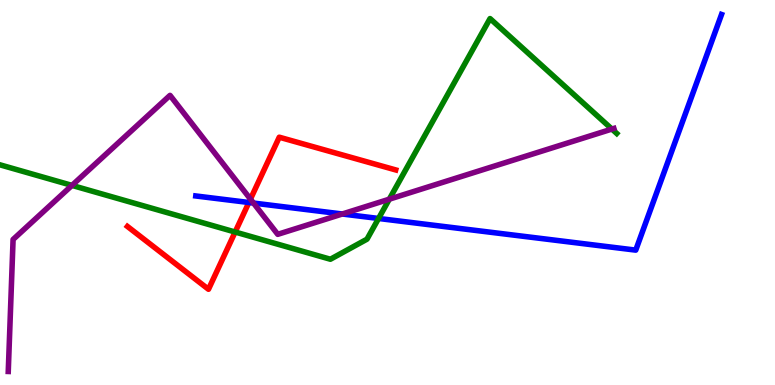[{'lines': ['blue', 'red'], 'intersections': [{'x': 3.21, 'y': 4.74}]}, {'lines': ['green', 'red'], 'intersections': [{'x': 3.03, 'y': 3.97}]}, {'lines': ['purple', 'red'], 'intersections': [{'x': 3.23, 'y': 4.83}]}, {'lines': ['blue', 'green'], 'intersections': [{'x': 4.88, 'y': 4.33}]}, {'lines': ['blue', 'purple'], 'intersections': [{'x': 3.27, 'y': 4.73}, {'x': 4.42, 'y': 4.44}]}, {'lines': ['green', 'purple'], 'intersections': [{'x': 0.929, 'y': 5.18}, {'x': 5.02, 'y': 4.83}, {'x': 7.9, 'y': 6.65}]}]